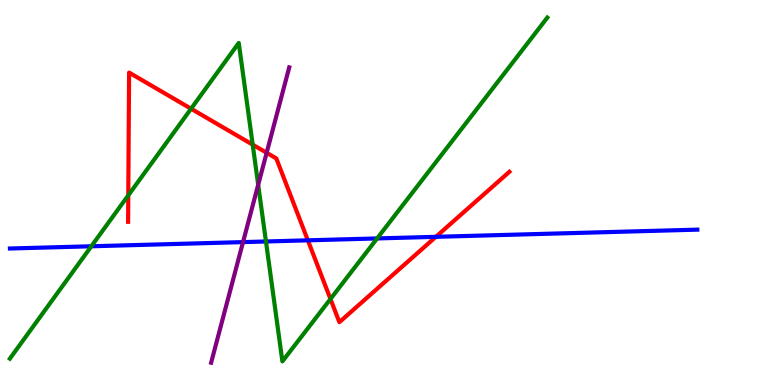[{'lines': ['blue', 'red'], 'intersections': [{'x': 3.97, 'y': 3.76}, {'x': 5.62, 'y': 3.85}]}, {'lines': ['green', 'red'], 'intersections': [{'x': 1.66, 'y': 4.93}, {'x': 2.47, 'y': 7.18}, {'x': 3.26, 'y': 6.24}, {'x': 4.26, 'y': 2.23}]}, {'lines': ['purple', 'red'], 'intersections': [{'x': 3.44, 'y': 6.03}]}, {'lines': ['blue', 'green'], 'intersections': [{'x': 1.18, 'y': 3.6}, {'x': 3.43, 'y': 3.73}, {'x': 4.87, 'y': 3.81}]}, {'lines': ['blue', 'purple'], 'intersections': [{'x': 3.14, 'y': 3.71}]}, {'lines': ['green', 'purple'], 'intersections': [{'x': 3.33, 'y': 5.2}]}]